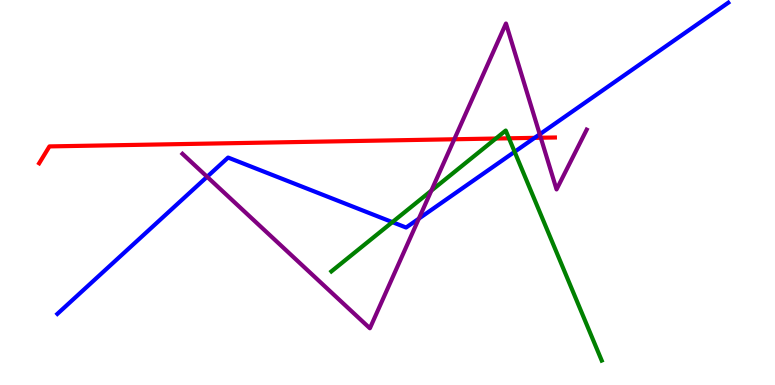[{'lines': ['blue', 'red'], 'intersections': [{'x': 6.9, 'y': 6.42}]}, {'lines': ['green', 'red'], 'intersections': [{'x': 6.4, 'y': 6.4}, {'x': 6.57, 'y': 6.41}]}, {'lines': ['purple', 'red'], 'intersections': [{'x': 5.86, 'y': 6.38}, {'x': 6.98, 'y': 6.42}]}, {'lines': ['blue', 'green'], 'intersections': [{'x': 5.06, 'y': 4.23}, {'x': 6.64, 'y': 6.06}]}, {'lines': ['blue', 'purple'], 'intersections': [{'x': 2.67, 'y': 5.41}, {'x': 5.4, 'y': 4.32}, {'x': 6.96, 'y': 6.51}]}, {'lines': ['green', 'purple'], 'intersections': [{'x': 5.57, 'y': 5.05}]}]